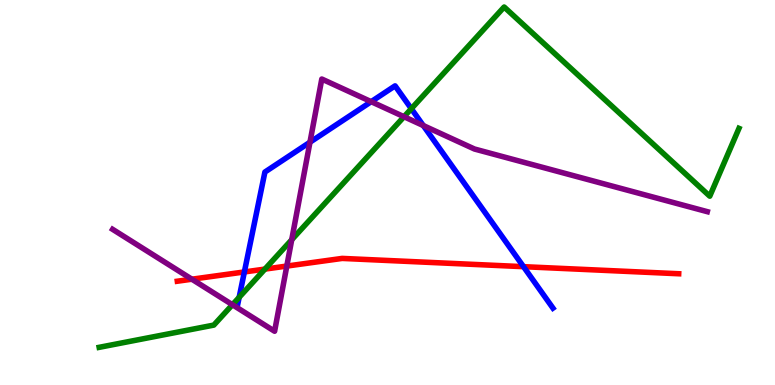[{'lines': ['blue', 'red'], 'intersections': [{'x': 3.15, 'y': 2.94}, {'x': 6.76, 'y': 3.07}]}, {'lines': ['green', 'red'], 'intersections': [{'x': 3.42, 'y': 3.01}]}, {'lines': ['purple', 'red'], 'intersections': [{'x': 2.48, 'y': 2.75}, {'x': 3.7, 'y': 3.09}]}, {'lines': ['blue', 'green'], 'intersections': [{'x': 3.09, 'y': 2.28}, {'x': 5.31, 'y': 7.18}]}, {'lines': ['blue', 'purple'], 'intersections': [{'x': 4.0, 'y': 6.31}, {'x': 4.79, 'y': 7.36}, {'x': 5.46, 'y': 6.74}]}, {'lines': ['green', 'purple'], 'intersections': [{'x': 3.0, 'y': 2.09}, {'x': 3.76, 'y': 3.77}, {'x': 5.21, 'y': 6.97}]}]